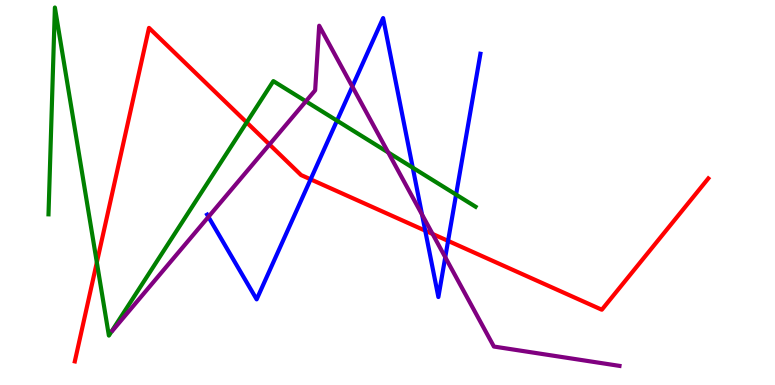[{'lines': ['blue', 'red'], 'intersections': [{'x': 4.01, 'y': 5.34}, {'x': 5.49, 'y': 4.01}, {'x': 5.78, 'y': 3.74}]}, {'lines': ['green', 'red'], 'intersections': [{'x': 1.25, 'y': 3.18}, {'x': 3.18, 'y': 6.82}]}, {'lines': ['purple', 'red'], 'intersections': [{'x': 3.48, 'y': 6.25}, {'x': 5.58, 'y': 3.92}]}, {'lines': ['blue', 'green'], 'intersections': [{'x': 4.35, 'y': 6.87}, {'x': 5.33, 'y': 5.64}, {'x': 5.88, 'y': 4.95}]}, {'lines': ['blue', 'purple'], 'intersections': [{'x': 2.69, 'y': 4.37}, {'x': 4.55, 'y': 7.75}, {'x': 5.45, 'y': 4.43}, {'x': 5.75, 'y': 3.32}]}, {'lines': ['green', 'purple'], 'intersections': [{'x': 3.95, 'y': 7.37}, {'x': 5.01, 'y': 6.04}]}]